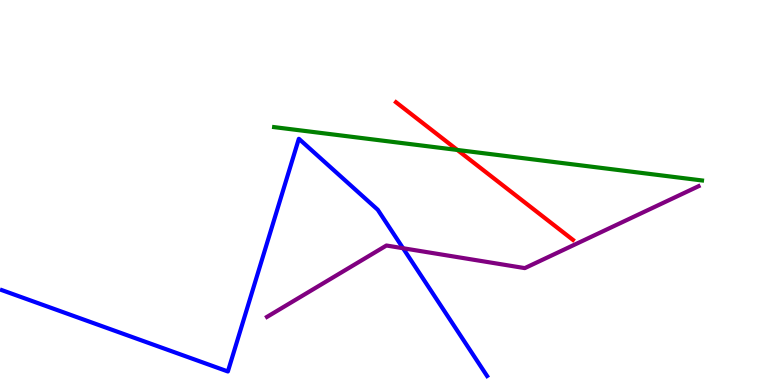[{'lines': ['blue', 'red'], 'intersections': []}, {'lines': ['green', 'red'], 'intersections': [{'x': 5.9, 'y': 6.1}]}, {'lines': ['purple', 'red'], 'intersections': []}, {'lines': ['blue', 'green'], 'intersections': []}, {'lines': ['blue', 'purple'], 'intersections': [{'x': 5.2, 'y': 3.55}]}, {'lines': ['green', 'purple'], 'intersections': []}]